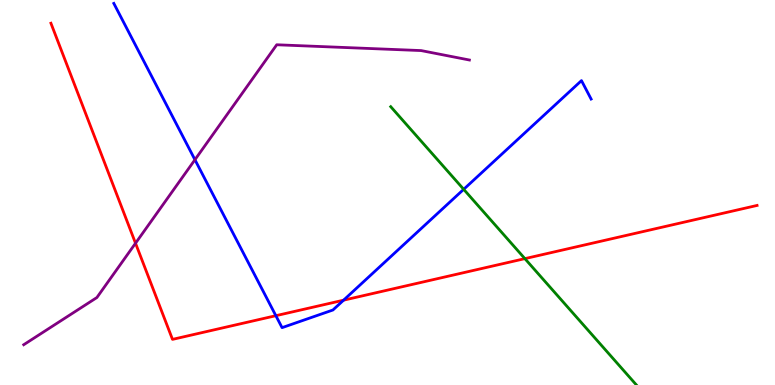[{'lines': ['blue', 'red'], 'intersections': [{'x': 3.56, 'y': 1.8}, {'x': 4.43, 'y': 2.2}]}, {'lines': ['green', 'red'], 'intersections': [{'x': 6.77, 'y': 3.28}]}, {'lines': ['purple', 'red'], 'intersections': [{'x': 1.75, 'y': 3.68}]}, {'lines': ['blue', 'green'], 'intersections': [{'x': 5.98, 'y': 5.08}]}, {'lines': ['blue', 'purple'], 'intersections': [{'x': 2.52, 'y': 5.85}]}, {'lines': ['green', 'purple'], 'intersections': []}]